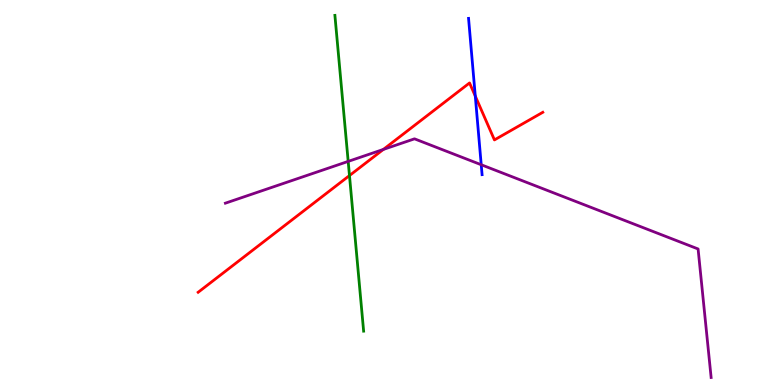[{'lines': ['blue', 'red'], 'intersections': [{'x': 6.13, 'y': 7.5}]}, {'lines': ['green', 'red'], 'intersections': [{'x': 4.51, 'y': 5.44}]}, {'lines': ['purple', 'red'], 'intersections': [{'x': 4.95, 'y': 6.12}]}, {'lines': ['blue', 'green'], 'intersections': []}, {'lines': ['blue', 'purple'], 'intersections': [{'x': 6.21, 'y': 5.72}]}, {'lines': ['green', 'purple'], 'intersections': [{'x': 4.49, 'y': 5.81}]}]